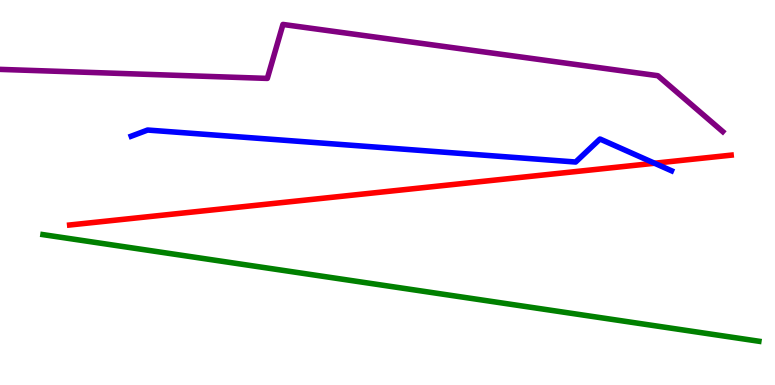[{'lines': ['blue', 'red'], 'intersections': [{'x': 8.45, 'y': 5.76}]}, {'lines': ['green', 'red'], 'intersections': []}, {'lines': ['purple', 'red'], 'intersections': []}, {'lines': ['blue', 'green'], 'intersections': []}, {'lines': ['blue', 'purple'], 'intersections': []}, {'lines': ['green', 'purple'], 'intersections': []}]